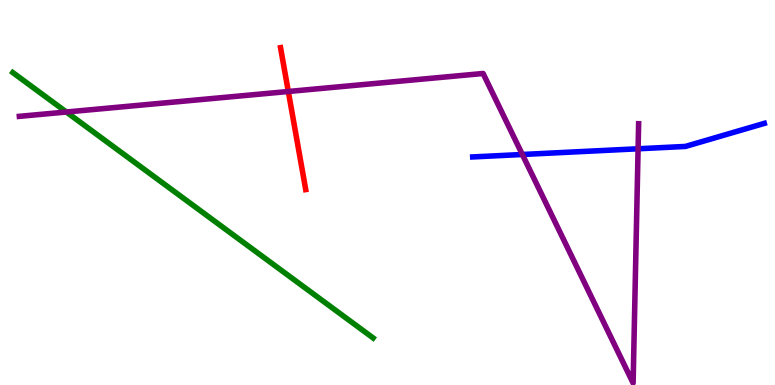[{'lines': ['blue', 'red'], 'intersections': []}, {'lines': ['green', 'red'], 'intersections': []}, {'lines': ['purple', 'red'], 'intersections': [{'x': 3.72, 'y': 7.62}]}, {'lines': ['blue', 'green'], 'intersections': []}, {'lines': ['blue', 'purple'], 'intersections': [{'x': 6.74, 'y': 5.99}, {'x': 8.23, 'y': 6.14}]}, {'lines': ['green', 'purple'], 'intersections': [{'x': 0.856, 'y': 7.09}]}]